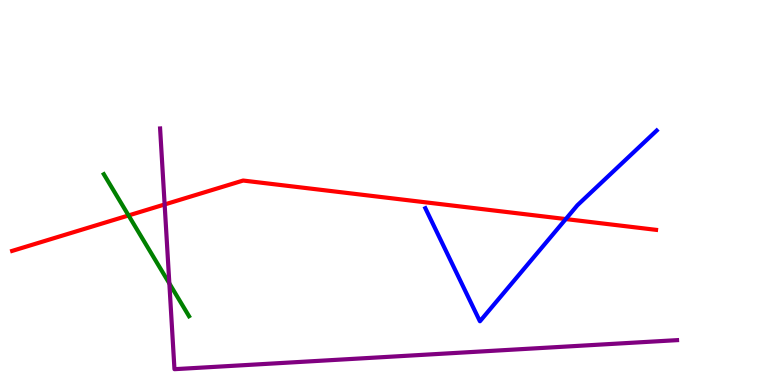[{'lines': ['blue', 'red'], 'intersections': [{'x': 7.3, 'y': 4.31}]}, {'lines': ['green', 'red'], 'intersections': [{'x': 1.66, 'y': 4.4}]}, {'lines': ['purple', 'red'], 'intersections': [{'x': 2.12, 'y': 4.69}]}, {'lines': ['blue', 'green'], 'intersections': []}, {'lines': ['blue', 'purple'], 'intersections': []}, {'lines': ['green', 'purple'], 'intersections': [{'x': 2.19, 'y': 2.64}]}]